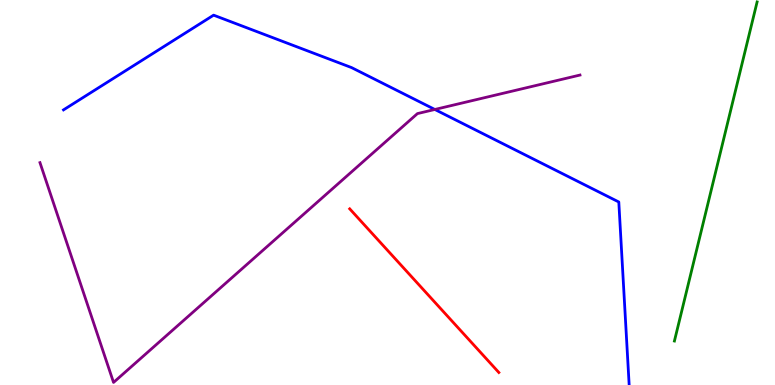[{'lines': ['blue', 'red'], 'intersections': []}, {'lines': ['green', 'red'], 'intersections': []}, {'lines': ['purple', 'red'], 'intersections': []}, {'lines': ['blue', 'green'], 'intersections': []}, {'lines': ['blue', 'purple'], 'intersections': [{'x': 5.61, 'y': 7.16}]}, {'lines': ['green', 'purple'], 'intersections': []}]